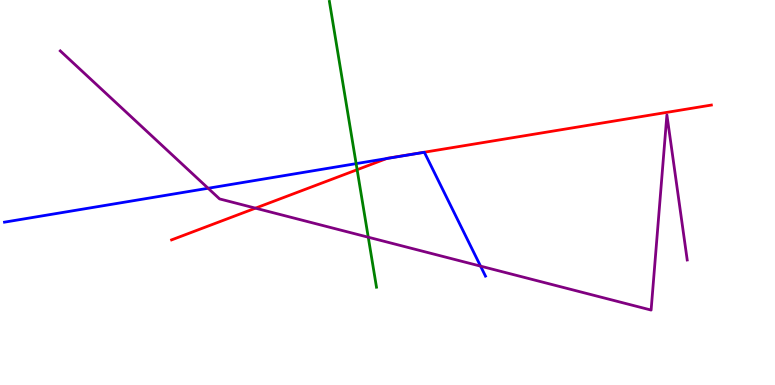[{'lines': ['blue', 'red'], 'intersections': [{'x': 4.99, 'y': 5.88}]}, {'lines': ['green', 'red'], 'intersections': [{'x': 4.61, 'y': 5.59}]}, {'lines': ['purple', 'red'], 'intersections': [{'x': 3.3, 'y': 4.59}]}, {'lines': ['blue', 'green'], 'intersections': [{'x': 4.6, 'y': 5.75}]}, {'lines': ['blue', 'purple'], 'intersections': [{'x': 2.69, 'y': 5.11}, {'x': 6.2, 'y': 3.09}]}, {'lines': ['green', 'purple'], 'intersections': [{'x': 4.75, 'y': 3.84}]}]